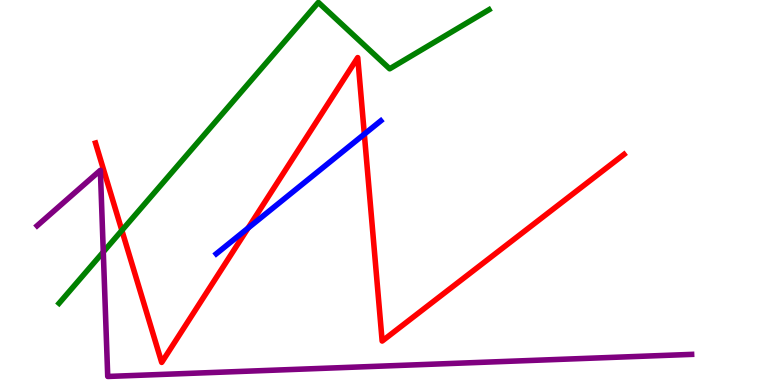[{'lines': ['blue', 'red'], 'intersections': [{'x': 3.2, 'y': 4.08}, {'x': 4.7, 'y': 6.52}]}, {'lines': ['green', 'red'], 'intersections': [{'x': 1.57, 'y': 4.02}]}, {'lines': ['purple', 'red'], 'intersections': []}, {'lines': ['blue', 'green'], 'intersections': []}, {'lines': ['blue', 'purple'], 'intersections': []}, {'lines': ['green', 'purple'], 'intersections': [{'x': 1.33, 'y': 3.46}]}]